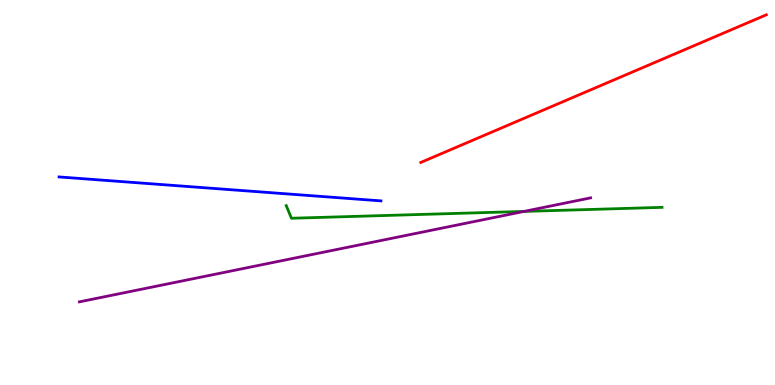[{'lines': ['blue', 'red'], 'intersections': []}, {'lines': ['green', 'red'], 'intersections': []}, {'lines': ['purple', 'red'], 'intersections': []}, {'lines': ['blue', 'green'], 'intersections': []}, {'lines': ['blue', 'purple'], 'intersections': []}, {'lines': ['green', 'purple'], 'intersections': [{'x': 6.76, 'y': 4.51}]}]